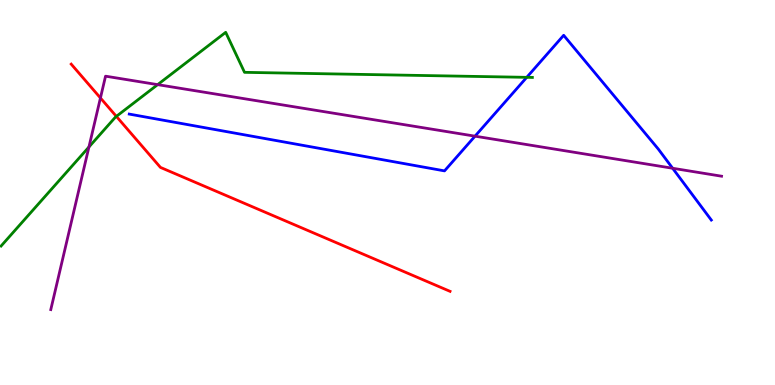[{'lines': ['blue', 'red'], 'intersections': []}, {'lines': ['green', 'red'], 'intersections': [{'x': 1.5, 'y': 6.98}]}, {'lines': ['purple', 'red'], 'intersections': [{'x': 1.3, 'y': 7.46}]}, {'lines': ['blue', 'green'], 'intersections': [{'x': 6.8, 'y': 7.99}]}, {'lines': ['blue', 'purple'], 'intersections': [{'x': 6.13, 'y': 6.46}, {'x': 8.68, 'y': 5.63}]}, {'lines': ['green', 'purple'], 'intersections': [{'x': 1.15, 'y': 6.18}, {'x': 2.03, 'y': 7.8}]}]